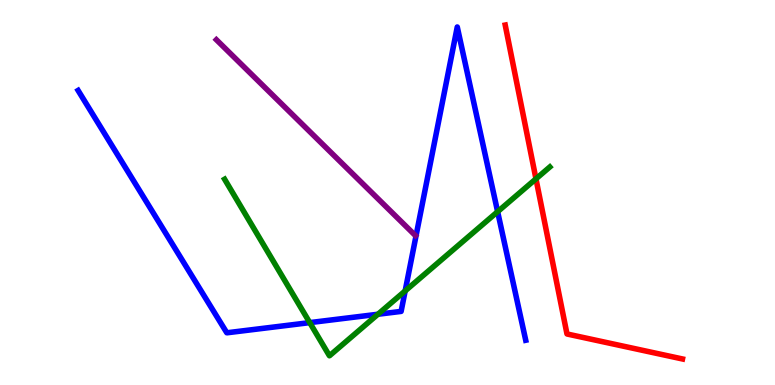[{'lines': ['blue', 'red'], 'intersections': []}, {'lines': ['green', 'red'], 'intersections': [{'x': 6.92, 'y': 5.35}]}, {'lines': ['purple', 'red'], 'intersections': []}, {'lines': ['blue', 'green'], 'intersections': [{'x': 4.0, 'y': 1.62}, {'x': 4.88, 'y': 1.84}, {'x': 5.23, 'y': 2.44}, {'x': 6.42, 'y': 4.5}]}, {'lines': ['blue', 'purple'], 'intersections': []}, {'lines': ['green', 'purple'], 'intersections': []}]